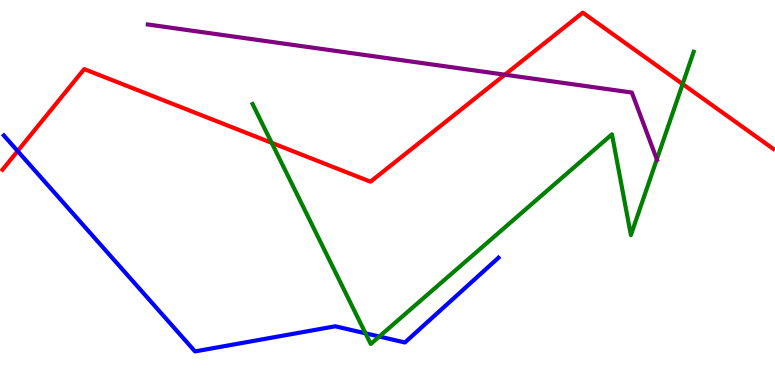[{'lines': ['blue', 'red'], 'intersections': [{'x': 0.228, 'y': 6.08}]}, {'lines': ['green', 'red'], 'intersections': [{'x': 3.51, 'y': 6.29}, {'x': 8.81, 'y': 7.82}]}, {'lines': ['purple', 'red'], 'intersections': [{'x': 6.51, 'y': 8.06}]}, {'lines': ['blue', 'green'], 'intersections': [{'x': 4.72, 'y': 1.34}, {'x': 4.89, 'y': 1.26}]}, {'lines': ['blue', 'purple'], 'intersections': []}, {'lines': ['green', 'purple'], 'intersections': [{'x': 8.48, 'y': 5.86}]}]